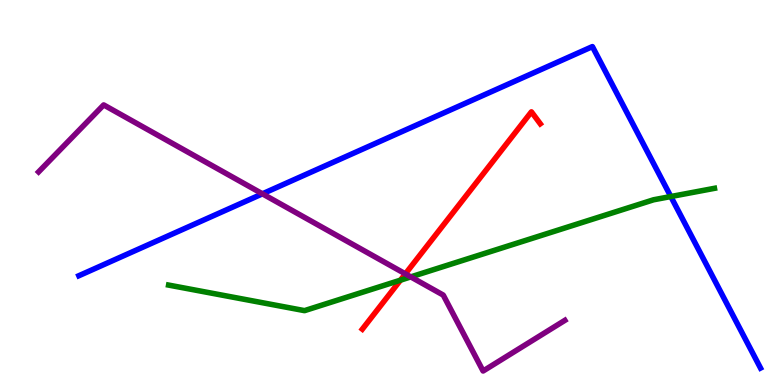[{'lines': ['blue', 'red'], 'intersections': []}, {'lines': ['green', 'red'], 'intersections': [{'x': 5.17, 'y': 2.72}]}, {'lines': ['purple', 'red'], 'intersections': [{'x': 5.23, 'y': 2.89}]}, {'lines': ['blue', 'green'], 'intersections': [{'x': 8.66, 'y': 4.9}]}, {'lines': ['blue', 'purple'], 'intersections': [{'x': 3.39, 'y': 4.97}]}, {'lines': ['green', 'purple'], 'intersections': [{'x': 5.3, 'y': 2.81}]}]